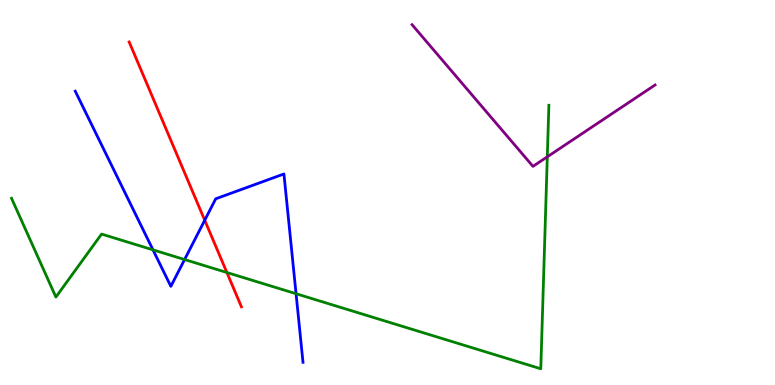[{'lines': ['blue', 'red'], 'intersections': [{'x': 2.64, 'y': 4.28}]}, {'lines': ['green', 'red'], 'intersections': [{'x': 2.93, 'y': 2.92}]}, {'lines': ['purple', 'red'], 'intersections': []}, {'lines': ['blue', 'green'], 'intersections': [{'x': 1.97, 'y': 3.51}, {'x': 2.38, 'y': 3.26}, {'x': 3.82, 'y': 2.37}]}, {'lines': ['blue', 'purple'], 'intersections': []}, {'lines': ['green', 'purple'], 'intersections': [{'x': 7.06, 'y': 5.93}]}]